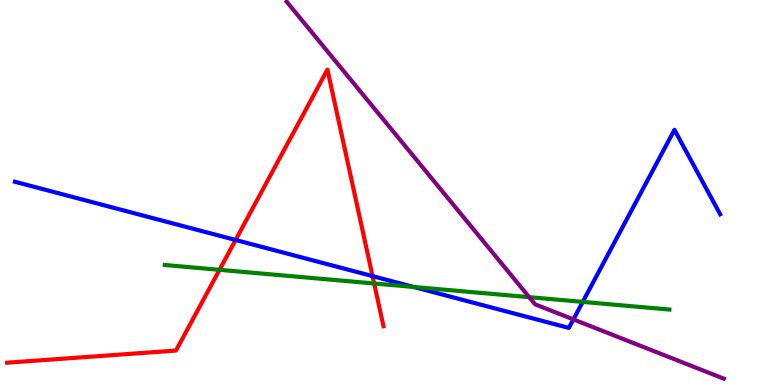[{'lines': ['blue', 'red'], 'intersections': [{'x': 3.04, 'y': 3.77}, {'x': 4.81, 'y': 2.83}]}, {'lines': ['green', 'red'], 'intersections': [{'x': 2.83, 'y': 2.99}, {'x': 4.83, 'y': 2.64}]}, {'lines': ['purple', 'red'], 'intersections': []}, {'lines': ['blue', 'green'], 'intersections': [{'x': 5.34, 'y': 2.55}, {'x': 7.52, 'y': 2.16}]}, {'lines': ['blue', 'purple'], 'intersections': [{'x': 7.4, 'y': 1.7}]}, {'lines': ['green', 'purple'], 'intersections': [{'x': 6.83, 'y': 2.28}]}]